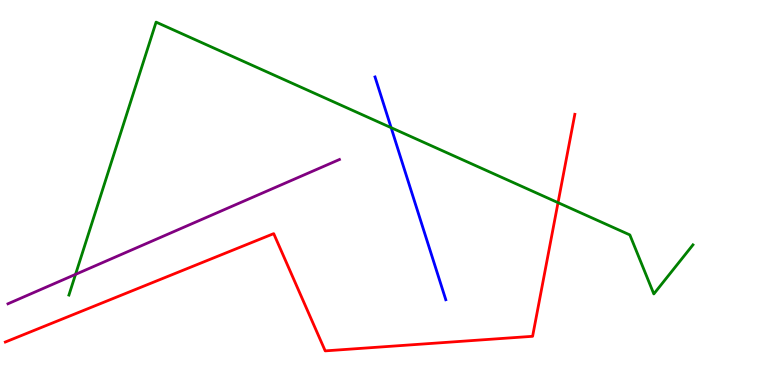[{'lines': ['blue', 'red'], 'intersections': []}, {'lines': ['green', 'red'], 'intersections': [{'x': 7.2, 'y': 4.74}]}, {'lines': ['purple', 'red'], 'intersections': []}, {'lines': ['blue', 'green'], 'intersections': [{'x': 5.05, 'y': 6.68}]}, {'lines': ['blue', 'purple'], 'intersections': []}, {'lines': ['green', 'purple'], 'intersections': [{'x': 0.975, 'y': 2.87}]}]